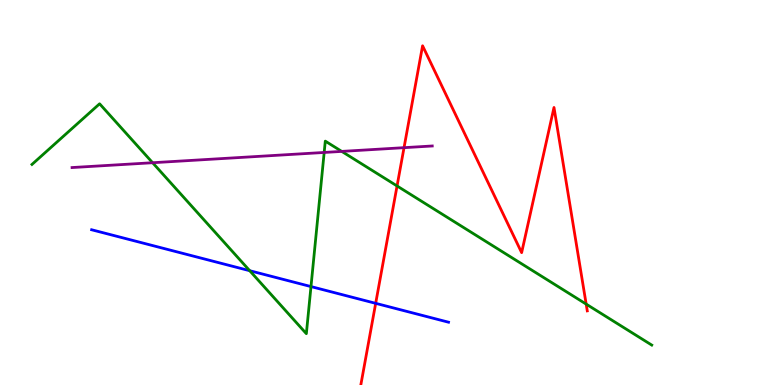[{'lines': ['blue', 'red'], 'intersections': [{'x': 4.85, 'y': 2.12}]}, {'lines': ['green', 'red'], 'intersections': [{'x': 5.12, 'y': 5.17}, {'x': 7.56, 'y': 2.1}]}, {'lines': ['purple', 'red'], 'intersections': [{'x': 5.21, 'y': 6.16}]}, {'lines': ['blue', 'green'], 'intersections': [{'x': 3.22, 'y': 2.97}, {'x': 4.01, 'y': 2.56}]}, {'lines': ['blue', 'purple'], 'intersections': []}, {'lines': ['green', 'purple'], 'intersections': [{'x': 1.97, 'y': 5.77}, {'x': 4.18, 'y': 6.04}, {'x': 4.41, 'y': 6.07}]}]